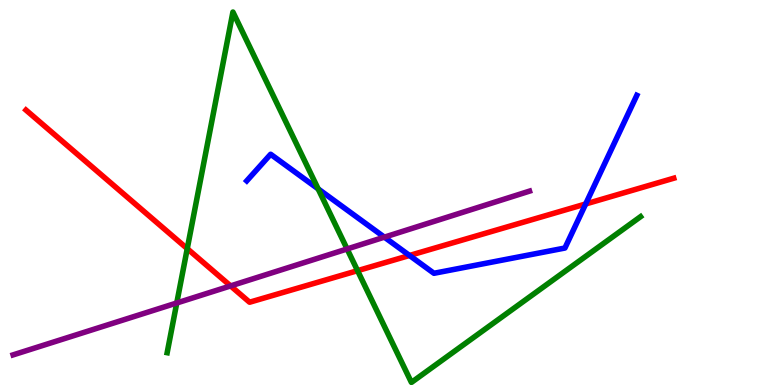[{'lines': ['blue', 'red'], 'intersections': [{'x': 5.28, 'y': 3.36}, {'x': 7.56, 'y': 4.7}]}, {'lines': ['green', 'red'], 'intersections': [{'x': 2.42, 'y': 3.54}, {'x': 4.61, 'y': 2.97}]}, {'lines': ['purple', 'red'], 'intersections': [{'x': 2.98, 'y': 2.57}]}, {'lines': ['blue', 'green'], 'intersections': [{'x': 4.11, 'y': 5.09}]}, {'lines': ['blue', 'purple'], 'intersections': [{'x': 4.96, 'y': 3.84}]}, {'lines': ['green', 'purple'], 'intersections': [{'x': 2.28, 'y': 2.13}, {'x': 4.48, 'y': 3.53}]}]